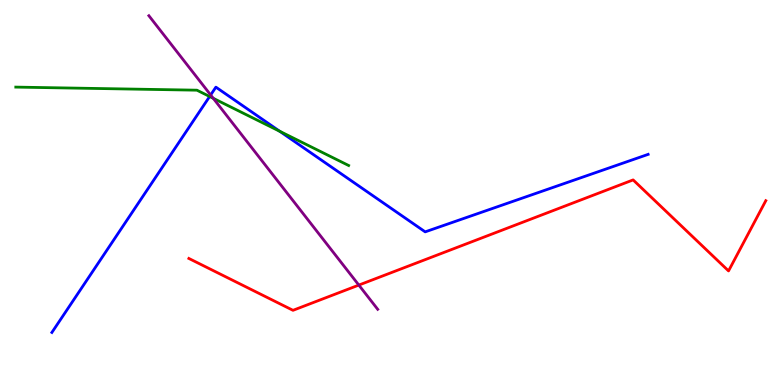[{'lines': ['blue', 'red'], 'intersections': []}, {'lines': ['green', 'red'], 'intersections': []}, {'lines': ['purple', 'red'], 'intersections': [{'x': 4.63, 'y': 2.6}]}, {'lines': ['blue', 'green'], 'intersections': [{'x': 2.7, 'y': 7.49}, {'x': 3.61, 'y': 6.59}]}, {'lines': ['blue', 'purple'], 'intersections': [{'x': 2.72, 'y': 7.53}]}, {'lines': ['green', 'purple'], 'intersections': [{'x': 2.75, 'y': 7.45}]}]